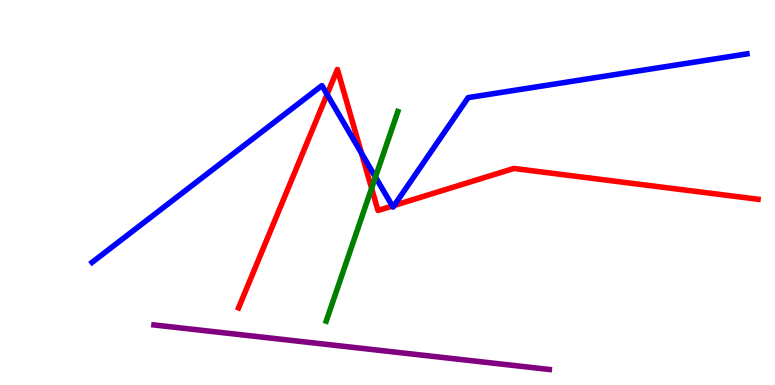[{'lines': ['blue', 'red'], 'intersections': [{'x': 4.22, 'y': 7.55}, {'x': 4.66, 'y': 6.02}, {'x': 5.06, 'y': 4.65}, {'x': 5.09, 'y': 4.66}]}, {'lines': ['green', 'red'], 'intersections': [{'x': 4.8, 'y': 5.11}]}, {'lines': ['purple', 'red'], 'intersections': []}, {'lines': ['blue', 'green'], 'intersections': [{'x': 4.84, 'y': 5.4}]}, {'lines': ['blue', 'purple'], 'intersections': []}, {'lines': ['green', 'purple'], 'intersections': []}]